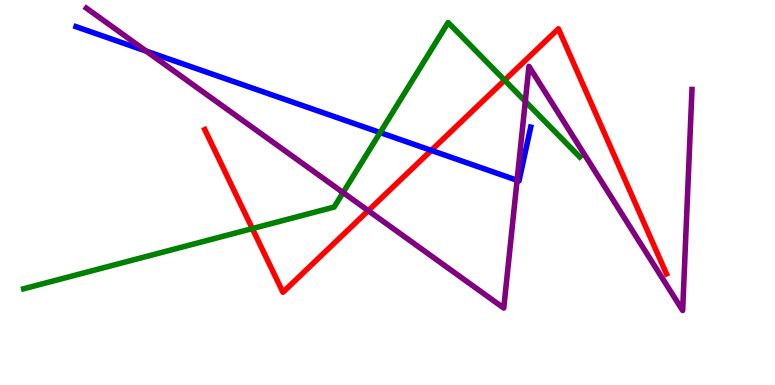[{'lines': ['blue', 'red'], 'intersections': [{'x': 5.56, 'y': 6.09}]}, {'lines': ['green', 'red'], 'intersections': [{'x': 3.26, 'y': 4.06}, {'x': 6.51, 'y': 7.92}]}, {'lines': ['purple', 'red'], 'intersections': [{'x': 4.75, 'y': 4.53}]}, {'lines': ['blue', 'green'], 'intersections': [{'x': 4.91, 'y': 6.56}]}, {'lines': ['blue', 'purple'], 'intersections': [{'x': 1.89, 'y': 8.67}, {'x': 6.67, 'y': 5.32}]}, {'lines': ['green', 'purple'], 'intersections': [{'x': 4.43, 'y': 5.0}, {'x': 6.78, 'y': 7.37}]}]